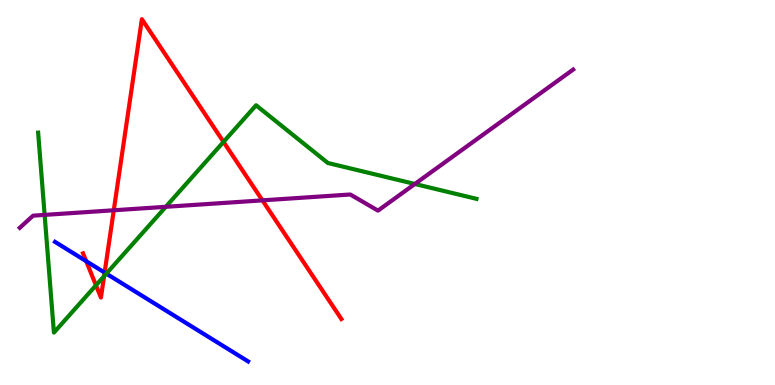[{'lines': ['blue', 'red'], 'intersections': [{'x': 1.11, 'y': 3.22}, {'x': 1.35, 'y': 2.92}]}, {'lines': ['green', 'red'], 'intersections': [{'x': 1.24, 'y': 2.59}, {'x': 1.34, 'y': 2.83}, {'x': 2.88, 'y': 6.31}]}, {'lines': ['purple', 'red'], 'intersections': [{'x': 1.47, 'y': 4.54}, {'x': 3.39, 'y': 4.8}]}, {'lines': ['blue', 'green'], 'intersections': [{'x': 1.37, 'y': 2.89}]}, {'lines': ['blue', 'purple'], 'intersections': []}, {'lines': ['green', 'purple'], 'intersections': [{'x': 0.576, 'y': 4.42}, {'x': 2.14, 'y': 4.63}, {'x': 5.35, 'y': 5.22}]}]